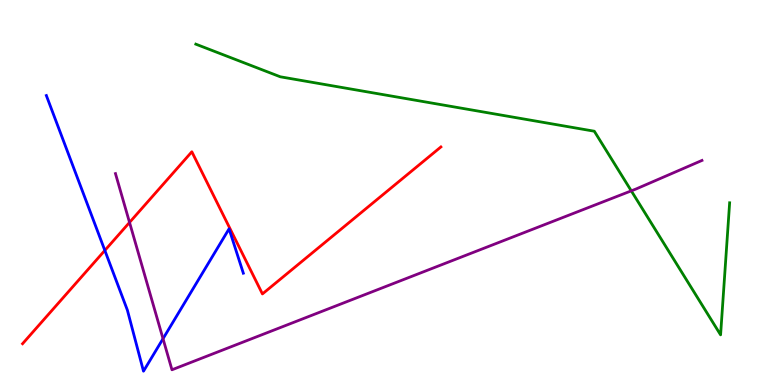[{'lines': ['blue', 'red'], 'intersections': [{'x': 1.35, 'y': 3.5}]}, {'lines': ['green', 'red'], 'intersections': []}, {'lines': ['purple', 'red'], 'intersections': [{'x': 1.67, 'y': 4.22}]}, {'lines': ['blue', 'green'], 'intersections': []}, {'lines': ['blue', 'purple'], 'intersections': [{'x': 2.1, 'y': 1.2}]}, {'lines': ['green', 'purple'], 'intersections': [{'x': 8.15, 'y': 5.04}]}]